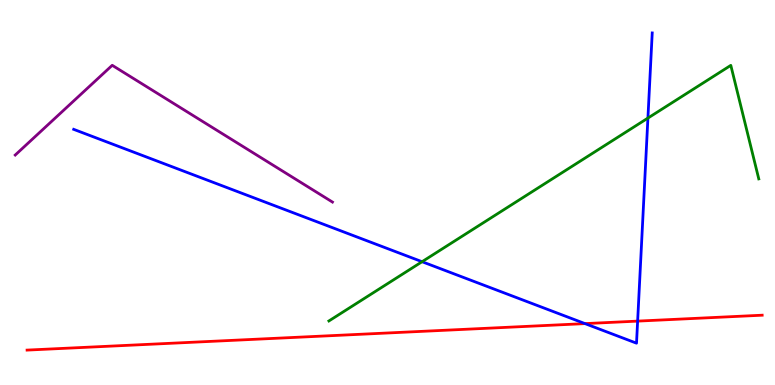[{'lines': ['blue', 'red'], 'intersections': [{'x': 7.55, 'y': 1.59}, {'x': 8.23, 'y': 1.66}]}, {'lines': ['green', 'red'], 'intersections': []}, {'lines': ['purple', 'red'], 'intersections': []}, {'lines': ['blue', 'green'], 'intersections': [{'x': 5.45, 'y': 3.2}, {'x': 8.36, 'y': 6.93}]}, {'lines': ['blue', 'purple'], 'intersections': []}, {'lines': ['green', 'purple'], 'intersections': []}]